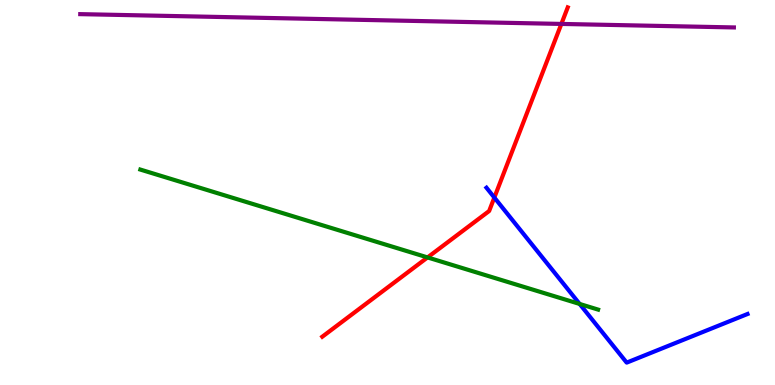[{'lines': ['blue', 'red'], 'intersections': [{'x': 6.38, 'y': 4.87}]}, {'lines': ['green', 'red'], 'intersections': [{'x': 5.52, 'y': 3.31}]}, {'lines': ['purple', 'red'], 'intersections': [{'x': 7.24, 'y': 9.38}]}, {'lines': ['blue', 'green'], 'intersections': [{'x': 7.48, 'y': 2.11}]}, {'lines': ['blue', 'purple'], 'intersections': []}, {'lines': ['green', 'purple'], 'intersections': []}]